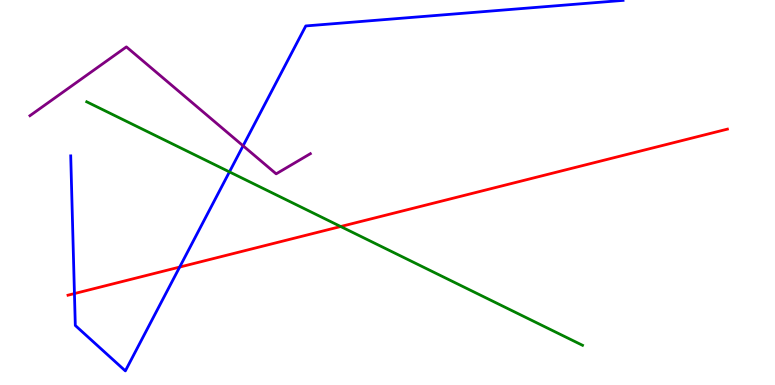[{'lines': ['blue', 'red'], 'intersections': [{'x': 0.961, 'y': 2.37}, {'x': 2.32, 'y': 3.06}]}, {'lines': ['green', 'red'], 'intersections': [{'x': 4.4, 'y': 4.12}]}, {'lines': ['purple', 'red'], 'intersections': []}, {'lines': ['blue', 'green'], 'intersections': [{'x': 2.96, 'y': 5.54}]}, {'lines': ['blue', 'purple'], 'intersections': [{'x': 3.14, 'y': 6.21}]}, {'lines': ['green', 'purple'], 'intersections': []}]